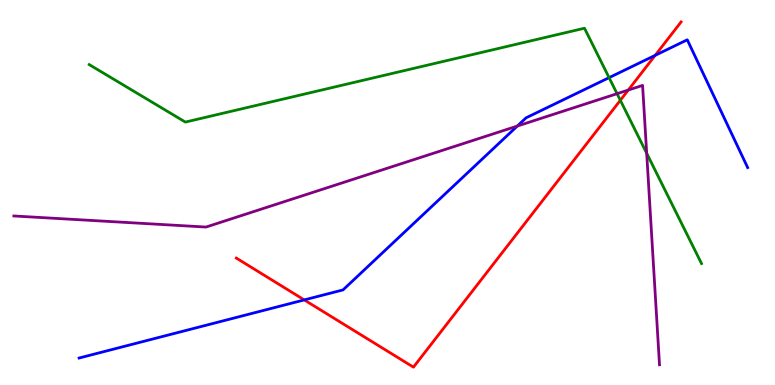[{'lines': ['blue', 'red'], 'intersections': [{'x': 3.93, 'y': 2.21}, {'x': 8.45, 'y': 8.56}]}, {'lines': ['green', 'red'], 'intersections': [{'x': 8.0, 'y': 7.4}]}, {'lines': ['purple', 'red'], 'intersections': [{'x': 8.11, 'y': 7.66}]}, {'lines': ['blue', 'green'], 'intersections': [{'x': 7.86, 'y': 7.98}]}, {'lines': ['blue', 'purple'], 'intersections': [{'x': 6.68, 'y': 6.73}]}, {'lines': ['green', 'purple'], 'intersections': [{'x': 7.96, 'y': 7.57}, {'x': 8.34, 'y': 6.02}]}]